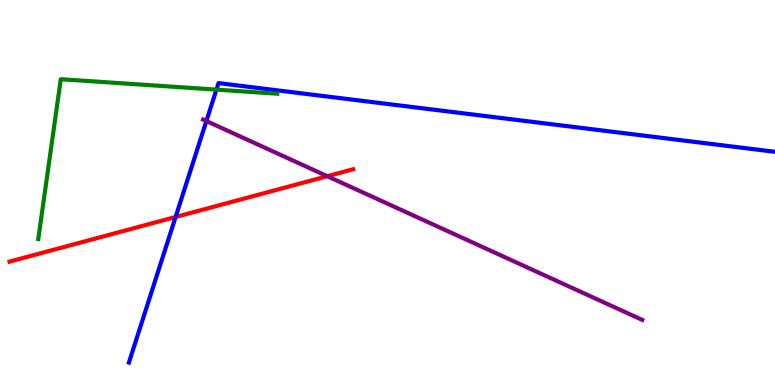[{'lines': ['blue', 'red'], 'intersections': [{'x': 2.27, 'y': 4.36}]}, {'lines': ['green', 'red'], 'intersections': []}, {'lines': ['purple', 'red'], 'intersections': [{'x': 4.22, 'y': 5.42}]}, {'lines': ['blue', 'green'], 'intersections': [{'x': 2.79, 'y': 7.67}]}, {'lines': ['blue', 'purple'], 'intersections': [{'x': 2.66, 'y': 6.86}]}, {'lines': ['green', 'purple'], 'intersections': []}]